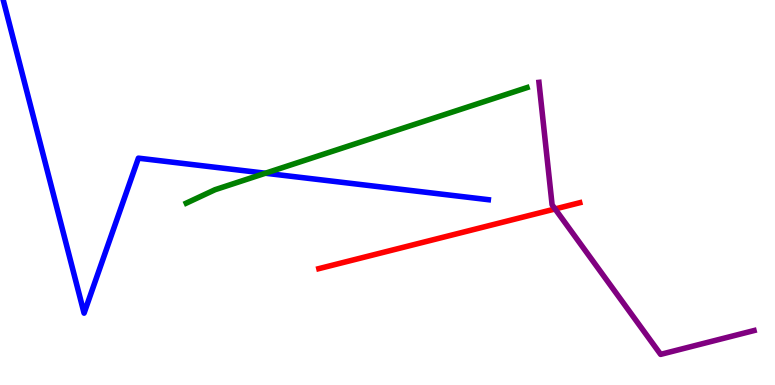[{'lines': ['blue', 'red'], 'intersections': []}, {'lines': ['green', 'red'], 'intersections': []}, {'lines': ['purple', 'red'], 'intersections': [{'x': 7.16, 'y': 4.57}]}, {'lines': ['blue', 'green'], 'intersections': [{'x': 3.42, 'y': 5.5}]}, {'lines': ['blue', 'purple'], 'intersections': []}, {'lines': ['green', 'purple'], 'intersections': []}]